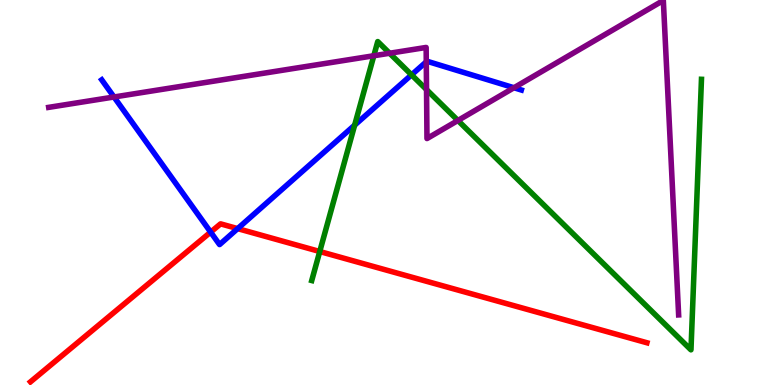[{'lines': ['blue', 'red'], 'intersections': [{'x': 2.72, 'y': 3.97}, {'x': 3.07, 'y': 4.06}]}, {'lines': ['green', 'red'], 'intersections': [{'x': 4.13, 'y': 3.47}]}, {'lines': ['purple', 'red'], 'intersections': []}, {'lines': ['blue', 'green'], 'intersections': [{'x': 4.58, 'y': 6.75}, {'x': 5.31, 'y': 8.06}]}, {'lines': ['blue', 'purple'], 'intersections': [{'x': 1.47, 'y': 7.48}, {'x': 5.5, 'y': 8.39}, {'x': 6.63, 'y': 7.72}]}, {'lines': ['green', 'purple'], 'intersections': [{'x': 4.82, 'y': 8.55}, {'x': 5.03, 'y': 8.62}, {'x': 5.5, 'y': 7.67}, {'x': 5.91, 'y': 6.87}]}]